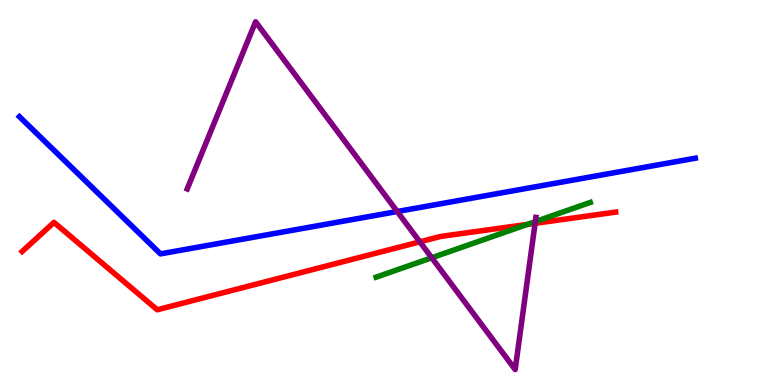[{'lines': ['blue', 'red'], 'intersections': []}, {'lines': ['green', 'red'], 'intersections': [{'x': 6.8, 'y': 4.17}]}, {'lines': ['purple', 'red'], 'intersections': [{'x': 5.42, 'y': 3.72}, {'x': 6.9, 'y': 4.2}]}, {'lines': ['blue', 'green'], 'intersections': []}, {'lines': ['blue', 'purple'], 'intersections': [{'x': 5.13, 'y': 4.51}]}, {'lines': ['green', 'purple'], 'intersections': [{'x': 5.57, 'y': 3.3}, {'x': 6.91, 'y': 4.24}]}]